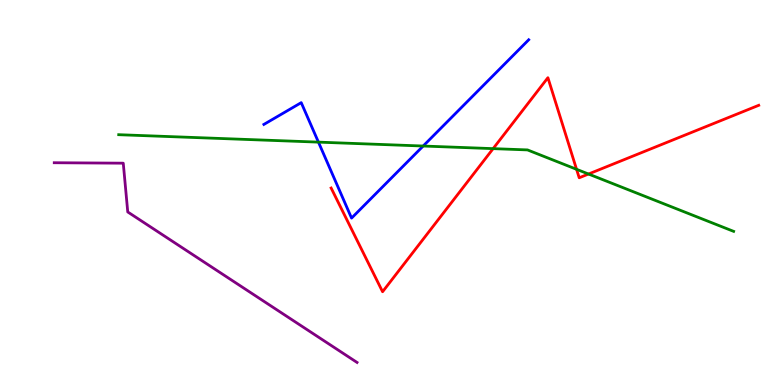[{'lines': ['blue', 'red'], 'intersections': []}, {'lines': ['green', 'red'], 'intersections': [{'x': 6.36, 'y': 6.14}, {'x': 7.44, 'y': 5.6}, {'x': 7.59, 'y': 5.48}]}, {'lines': ['purple', 'red'], 'intersections': []}, {'lines': ['blue', 'green'], 'intersections': [{'x': 4.11, 'y': 6.31}, {'x': 5.46, 'y': 6.21}]}, {'lines': ['blue', 'purple'], 'intersections': []}, {'lines': ['green', 'purple'], 'intersections': []}]